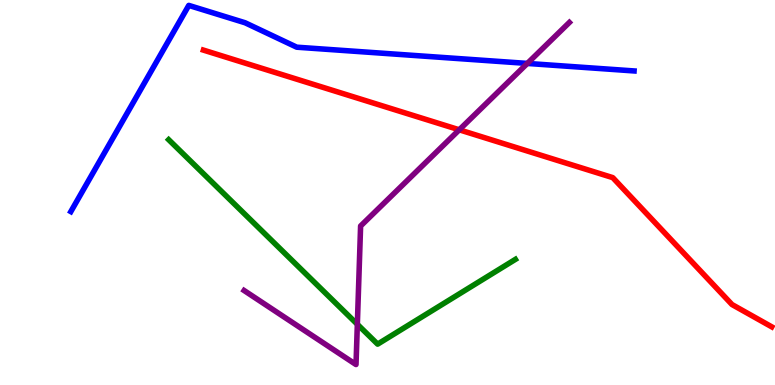[{'lines': ['blue', 'red'], 'intersections': []}, {'lines': ['green', 'red'], 'intersections': []}, {'lines': ['purple', 'red'], 'intersections': [{'x': 5.93, 'y': 6.63}]}, {'lines': ['blue', 'green'], 'intersections': []}, {'lines': ['blue', 'purple'], 'intersections': [{'x': 6.8, 'y': 8.35}]}, {'lines': ['green', 'purple'], 'intersections': [{'x': 4.61, 'y': 1.58}]}]